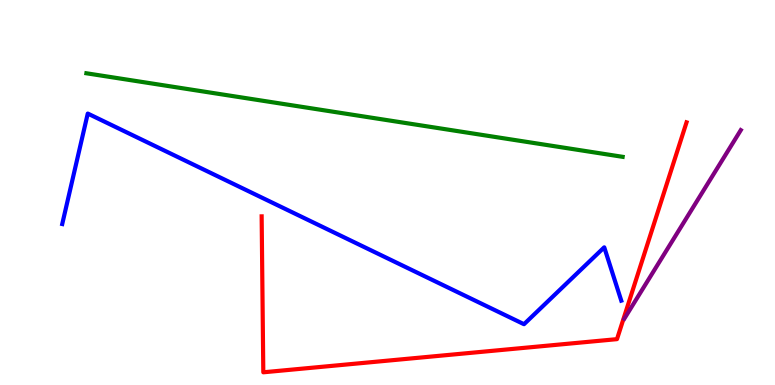[{'lines': ['blue', 'red'], 'intersections': []}, {'lines': ['green', 'red'], 'intersections': []}, {'lines': ['purple', 'red'], 'intersections': []}, {'lines': ['blue', 'green'], 'intersections': []}, {'lines': ['blue', 'purple'], 'intersections': []}, {'lines': ['green', 'purple'], 'intersections': []}]